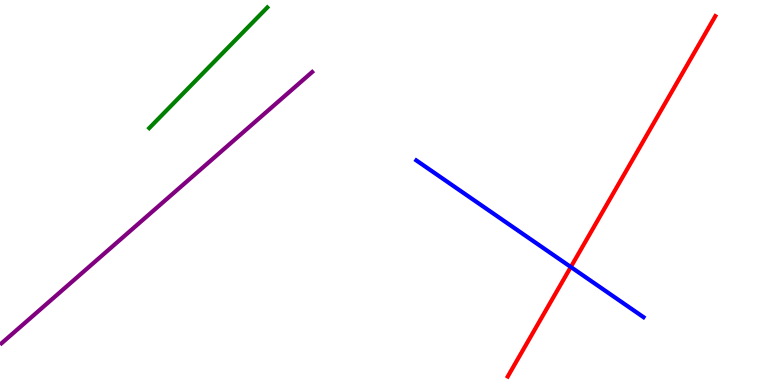[{'lines': ['blue', 'red'], 'intersections': [{'x': 7.37, 'y': 3.06}]}, {'lines': ['green', 'red'], 'intersections': []}, {'lines': ['purple', 'red'], 'intersections': []}, {'lines': ['blue', 'green'], 'intersections': []}, {'lines': ['blue', 'purple'], 'intersections': []}, {'lines': ['green', 'purple'], 'intersections': []}]